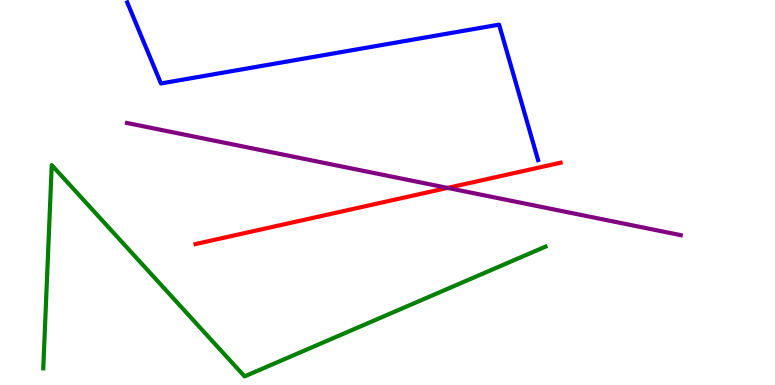[{'lines': ['blue', 'red'], 'intersections': []}, {'lines': ['green', 'red'], 'intersections': []}, {'lines': ['purple', 'red'], 'intersections': [{'x': 5.77, 'y': 5.12}]}, {'lines': ['blue', 'green'], 'intersections': []}, {'lines': ['blue', 'purple'], 'intersections': []}, {'lines': ['green', 'purple'], 'intersections': []}]